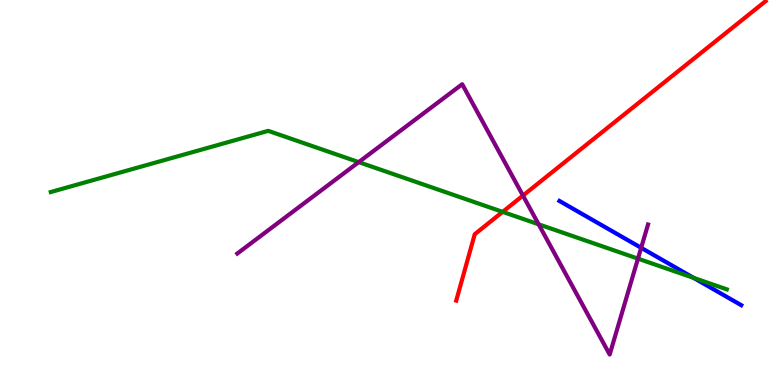[{'lines': ['blue', 'red'], 'intersections': []}, {'lines': ['green', 'red'], 'intersections': [{'x': 6.49, 'y': 4.5}]}, {'lines': ['purple', 'red'], 'intersections': [{'x': 6.75, 'y': 4.92}]}, {'lines': ['blue', 'green'], 'intersections': [{'x': 8.95, 'y': 2.78}]}, {'lines': ['blue', 'purple'], 'intersections': [{'x': 8.27, 'y': 3.56}]}, {'lines': ['green', 'purple'], 'intersections': [{'x': 4.63, 'y': 5.79}, {'x': 6.95, 'y': 4.17}, {'x': 8.23, 'y': 3.28}]}]